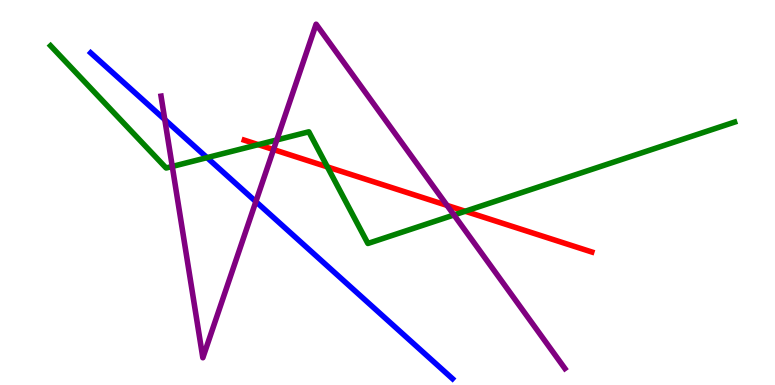[{'lines': ['blue', 'red'], 'intersections': []}, {'lines': ['green', 'red'], 'intersections': [{'x': 3.33, 'y': 6.24}, {'x': 4.22, 'y': 5.66}, {'x': 6.0, 'y': 4.51}]}, {'lines': ['purple', 'red'], 'intersections': [{'x': 3.53, 'y': 6.12}, {'x': 5.77, 'y': 4.66}]}, {'lines': ['blue', 'green'], 'intersections': [{'x': 2.67, 'y': 5.91}]}, {'lines': ['blue', 'purple'], 'intersections': [{'x': 2.13, 'y': 6.89}, {'x': 3.3, 'y': 4.76}]}, {'lines': ['green', 'purple'], 'intersections': [{'x': 2.22, 'y': 5.68}, {'x': 3.57, 'y': 6.37}, {'x': 5.86, 'y': 4.42}]}]